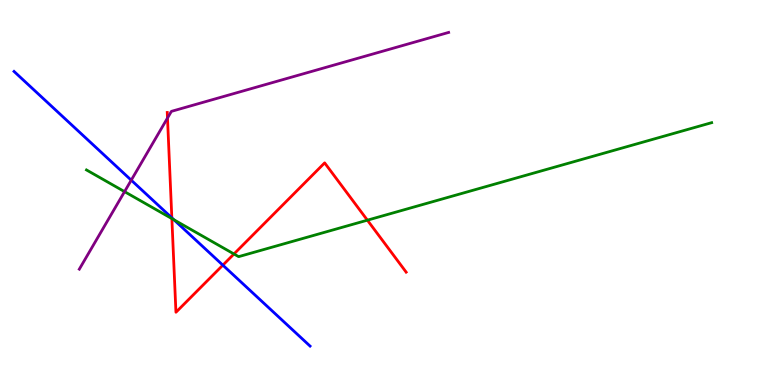[{'lines': ['blue', 'red'], 'intersections': [{'x': 2.22, 'y': 4.34}, {'x': 2.88, 'y': 3.11}]}, {'lines': ['green', 'red'], 'intersections': [{'x': 2.22, 'y': 4.32}, {'x': 3.02, 'y': 3.4}, {'x': 4.74, 'y': 4.28}]}, {'lines': ['purple', 'red'], 'intersections': [{'x': 2.16, 'y': 6.93}]}, {'lines': ['blue', 'green'], 'intersections': [{'x': 2.24, 'y': 4.29}]}, {'lines': ['blue', 'purple'], 'intersections': [{'x': 1.69, 'y': 5.32}]}, {'lines': ['green', 'purple'], 'intersections': [{'x': 1.61, 'y': 5.02}]}]